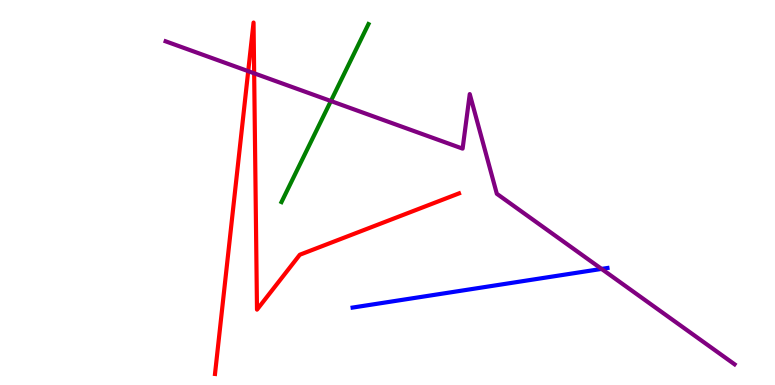[{'lines': ['blue', 'red'], 'intersections': []}, {'lines': ['green', 'red'], 'intersections': []}, {'lines': ['purple', 'red'], 'intersections': [{'x': 3.2, 'y': 8.15}, {'x': 3.28, 'y': 8.1}]}, {'lines': ['blue', 'green'], 'intersections': []}, {'lines': ['blue', 'purple'], 'intersections': [{'x': 7.76, 'y': 3.02}]}, {'lines': ['green', 'purple'], 'intersections': [{'x': 4.27, 'y': 7.38}]}]